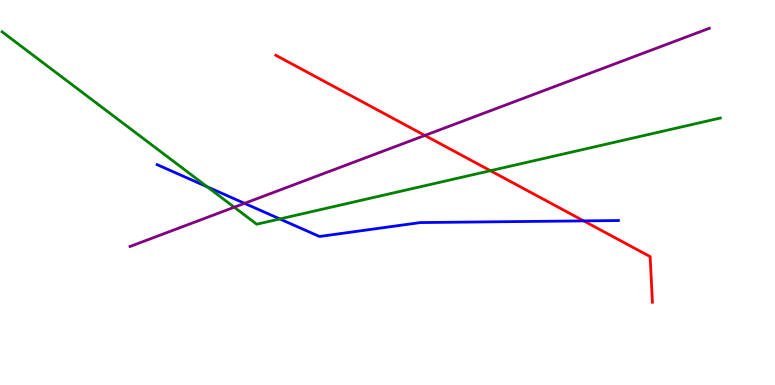[{'lines': ['blue', 'red'], 'intersections': [{'x': 7.53, 'y': 4.26}]}, {'lines': ['green', 'red'], 'intersections': [{'x': 6.33, 'y': 5.57}]}, {'lines': ['purple', 'red'], 'intersections': [{'x': 5.48, 'y': 6.48}]}, {'lines': ['blue', 'green'], 'intersections': [{'x': 2.67, 'y': 5.15}, {'x': 3.61, 'y': 4.31}]}, {'lines': ['blue', 'purple'], 'intersections': [{'x': 3.16, 'y': 4.72}]}, {'lines': ['green', 'purple'], 'intersections': [{'x': 3.02, 'y': 4.62}]}]